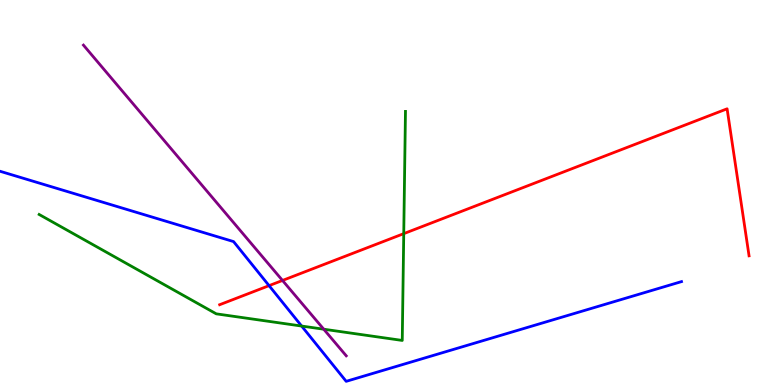[{'lines': ['blue', 'red'], 'intersections': [{'x': 3.47, 'y': 2.58}]}, {'lines': ['green', 'red'], 'intersections': [{'x': 5.21, 'y': 3.93}]}, {'lines': ['purple', 'red'], 'intersections': [{'x': 3.65, 'y': 2.72}]}, {'lines': ['blue', 'green'], 'intersections': [{'x': 3.89, 'y': 1.53}]}, {'lines': ['blue', 'purple'], 'intersections': []}, {'lines': ['green', 'purple'], 'intersections': [{'x': 4.18, 'y': 1.45}]}]